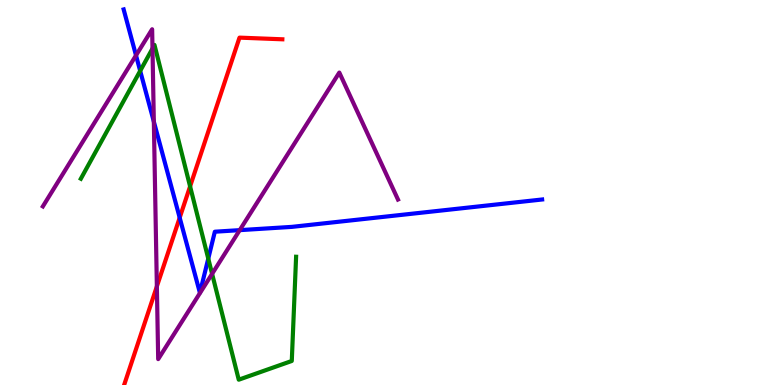[{'lines': ['blue', 'red'], 'intersections': [{'x': 2.32, 'y': 4.35}]}, {'lines': ['green', 'red'], 'intersections': [{'x': 2.45, 'y': 5.16}]}, {'lines': ['purple', 'red'], 'intersections': [{'x': 2.02, 'y': 2.56}]}, {'lines': ['blue', 'green'], 'intersections': [{'x': 1.81, 'y': 8.16}, {'x': 2.69, 'y': 3.28}]}, {'lines': ['blue', 'purple'], 'intersections': [{'x': 1.76, 'y': 8.56}, {'x': 1.99, 'y': 6.84}, {'x': 3.09, 'y': 4.02}]}, {'lines': ['green', 'purple'], 'intersections': [{'x': 1.97, 'y': 8.74}, {'x': 2.74, 'y': 2.89}]}]